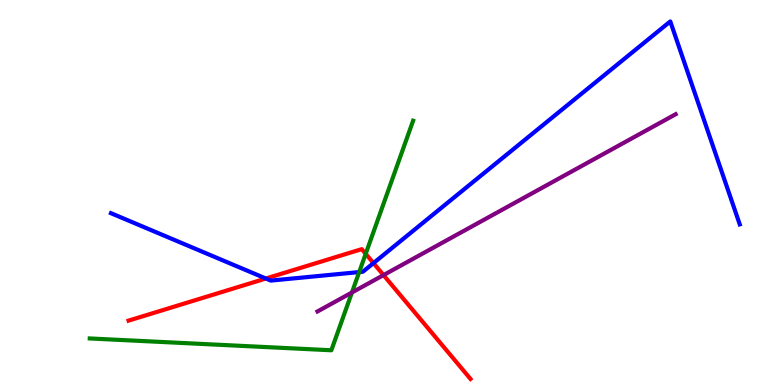[{'lines': ['blue', 'red'], 'intersections': [{'x': 3.43, 'y': 2.77}, {'x': 4.82, 'y': 3.17}]}, {'lines': ['green', 'red'], 'intersections': [{'x': 4.72, 'y': 3.41}]}, {'lines': ['purple', 'red'], 'intersections': [{'x': 4.95, 'y': 2.85}]}, {'lines': ['blue', 'green'], 'intersections': [{'x': 4.63, 'y': 2.93}]}, {'lines': ['blue', 'purple'], 'intersections': []}, {'lines': ['green', 'purple'], 'intersections': [{'x': 4.54, 'y': 2.4}]}]